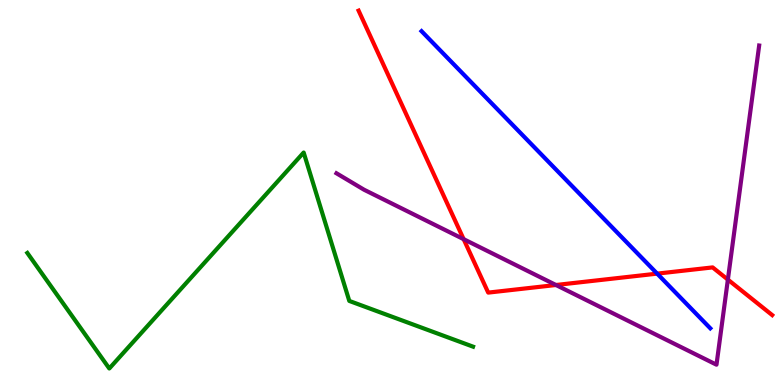[{'lines': ['blue', 'red'], 'intersections': [{'x': 8.48, 'y': 2.89}]}, {'lines': ['green', 'red'], 'intersections': []}, {'lines': ['purple', 'red'], 'intersections': [{'x': 5.98, 'y': 3.79}, {'x': 7.17, 'y': 2.6}, {'x': 9.39, 'y': 2.74}]}, {'lines': ['blue', 'green'], 'intersections': []}, {'lines': ['blue', 'purple'], 'intersections': []}, {'lines': ['green', 'purple'], 'intersections': []}]